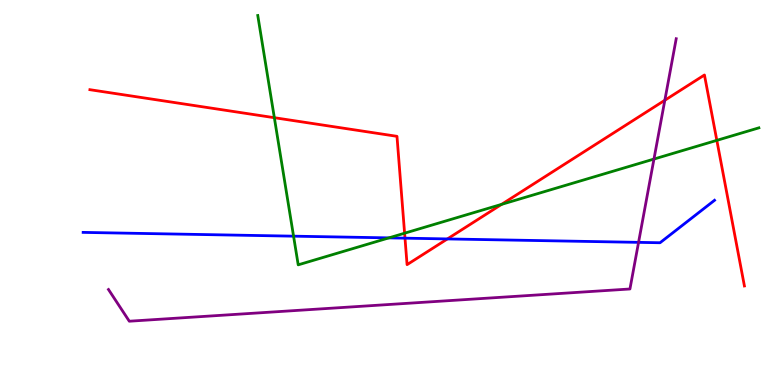[{'lines': ['blue', 'red'], 'intersections': [{'x': 5.23, 'y': 3.81}, {'x': 5.77, 'y': 3.79}]}, {'lines': ['green', 'red'], 'intersections': [{'x': 3.54, 'y': 6.94}, {'x': 5.22, 'y': 3.94}, {'x': 6.47, 'y': 4.69}, {'x': 9.25, 'y': 6.35}]}, {'lines': ['purple', 'red'], 'intersections': [{'x': 8.58, 'y': 7.4}]}, {'lines': ['blue', 'green'], 'intersections': [{'x': 3.79, 'y': 3.87}, {'x': 5.02, 'y': 3.82}]}, {'lines': ['blue', 'purple'], 'intersections': [{'x': 8.24, 'y': 3.7}]}, {'lines': ['green', 'purple'], 'intersections': [{'x': 8.44, 'y': 5.87}]}]